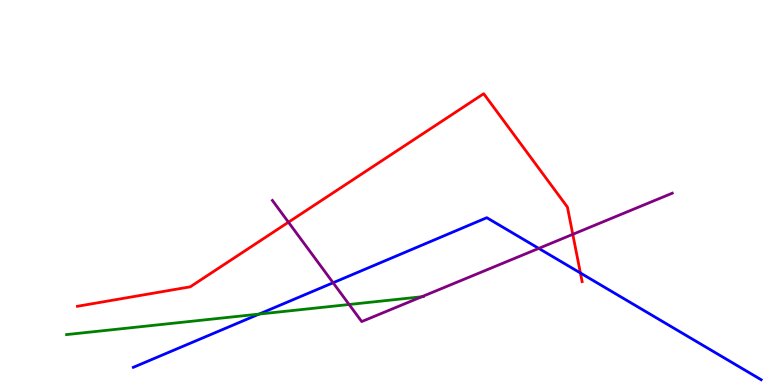[{'lines': ['blue', 'red'], 'intersections': [{'x': 7.49, 'y': 2.91}]}, {'lines': ['green', 'red'], 'intersections': []}, {'lines': ['purple', 'red'], 'intersections': [{'x': 3.72, 'y': 4.23}, {'x': 7.39, 'y': 3.91}]}, {'lines': ['blue', 'green'], 'intersections': [{'x': 3.34, 'y': 1.84}]}, {'lines': ['blue', 'purple'], 'intersections': [{'x': 4.3, 'y': 2.66}, {'x': 6.95, 'y': 3.55}]}, {'lines': ['green', 'purple'], 'intersections': [{'x': 4.5, 'y': 2.09}, {'x': 5.44, 'y': 2.29}]}]